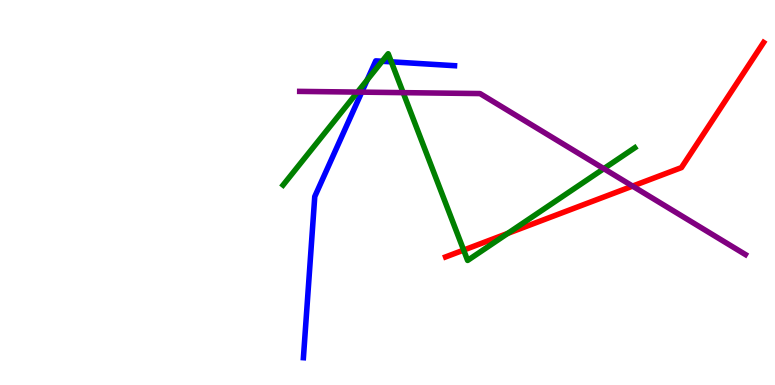[{'lines': ['blue', 'red'], 'intersections': []}, {'lines': ['green', 'red'], 'intersections': [{'x': 5.98, 'y': 3.5}, {'x': 6.55, 'y': 3.94}]}, {'lines': ['purple', 'red'], 'intersections': [{'x': 8.16, 'y': 5.17}]}, {'lines': ['blue', 'green'], 'intersections': [{'x': 4.74, 'y': 7.92}, {'x': 4.93, 'y': 8.41}, {'x': 5.05, 'y': 8.39}]}, {'lines': ['blue', 'purple'], 'intersections': [{'x': 4.67, 'y': 7.61}]}, {'lines': ['green', 'purple'], 'intersections': [{'x': 4.61, 'y': 7.61}, {'x': 5.2, 'y': 7.59}, {'x': 7.79, 'y': 5.62}]}]